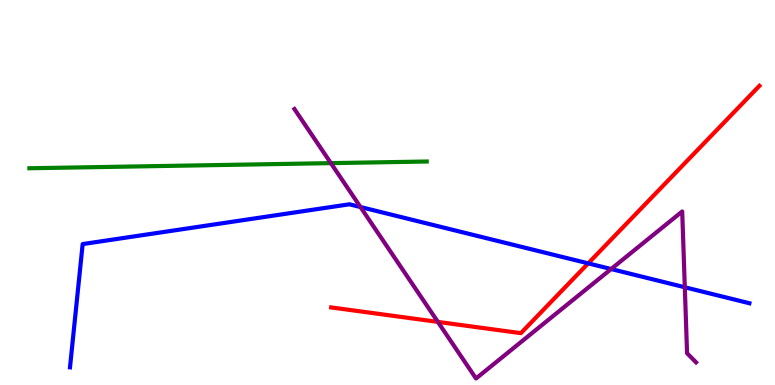[{'lines': ['blue', 'red'], 'intersections': [{'x': 7.59, 'y': 3.16}]}, {'lines': ['green', 'red'], 'intersections': []}, {'lines': ['purple', 'red'], 'intersections': [{'x': 5.65, 'y': 1.64}]}, {'lines': ['blue', 'green'], 'intersections': []}, {'lines': ['blue', 'purple'], 'intersections': [{'x': 4.65, 'y': 4.62}, {'x': 7.89, 'y': 3.01}, {'x': 8.84, 'y': 2.54}]}, {'lines': ['green', 'purple'], 'intersections': [{'x': 4.27, 'y': 5.76}]}]